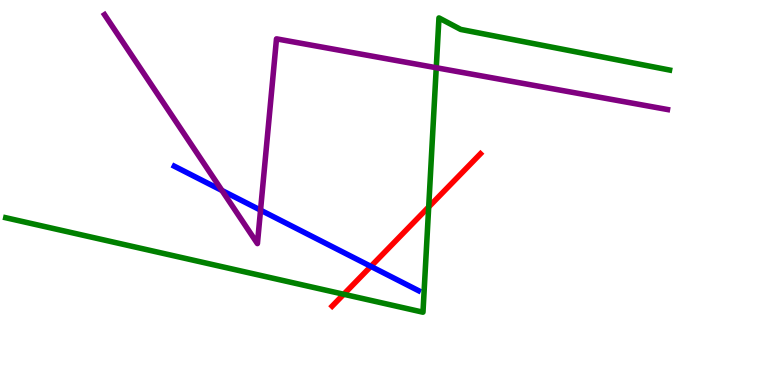[{'lines': ['blue', 'red'], 'intersections': [{'x': 4.79, 'y': 3.08}]}, {'lines': ['green', 'red'], 'intersections': [{'x': 4.44, 'y': 2.36}, {'x': 5.53, 'y': 4.62}]}, {'lines': ['purple', 'red'], 'intersections': []}, {'lines': ['blue', 'green'], 'intersections': []}, {'lines': ['blue', 'purple'], 'intersections': [{'x': 2.86, 'y': 5.05}, {'x': 3.36, 'y': 4.54}]}, {'lines': ['green', 'purple'], 'intersections': [{'x': 5.63, 'y': 8.24}]}]